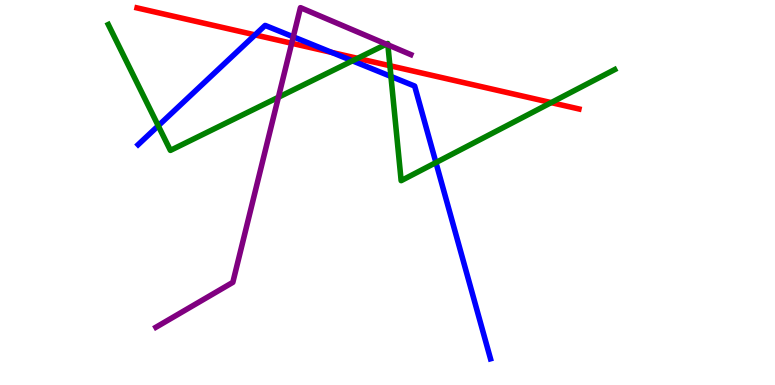[{'lines': ['blue', 'red'], 'intersections': [{'x': 3.29, 'y': 9.09}, {'x': 4.28, 'y': 8.64}]}, {'lines': ['green', 'red'], 'intersections': [{'x': 4.61, 'y': 8.48}, {'x': 5.03, 'y': 8.29}, {'x': 7.11, 'y': 7.33}]}, {'lines': ['purple', 'red'], 'intersections': [{'x': 3.76, 'y': 8.88}]}, {'lines': ['blue', 'green'], 'intersections': [{'x': 2.04, 'y': 6.73}, {'x': 4.55, 'y': 8.42}, {'x': 5.04, 'y': 8.01}, {'x': 5.62, 'y': 5.78}]}, {'lines': ['blue', 'purple'], 'intersections': [{'x': 3.78, 'y': 9.04}]}, {'lines': ['green', 'purple'], 'intersections': [{'x': 3.59, 'y': 7.47}, {'x': 4.98, 'y': 8.85}, {'x': 5.0, 'y': 8.84}]}]